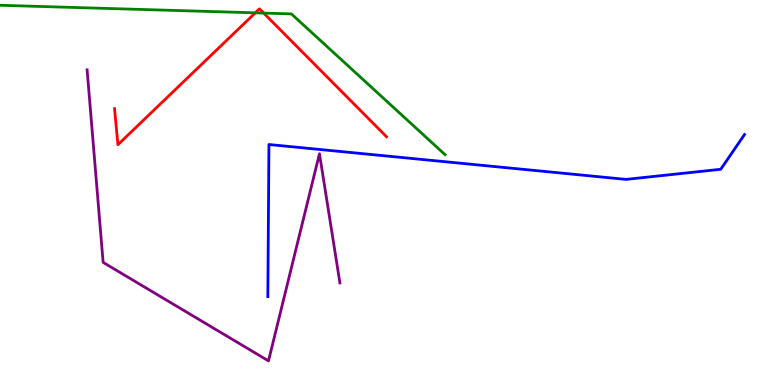[{'lines': ['blue', 'red'], 'intersections': []}, {'lines': ['green', 'red'], 'intersections': [{'x': 3.29, 'y': 9.67}, {'x': 3.4, 'y': 9.66}]}, {'lines': ['purple', 'red'], 'intersections': []}, {'lines': ['blue', 'green'], 'intersections': []}, {'lines': ['blue', 'purple'], 'intersections': []}, {'lines': ['green', 'purple'], 'intersections': []}]